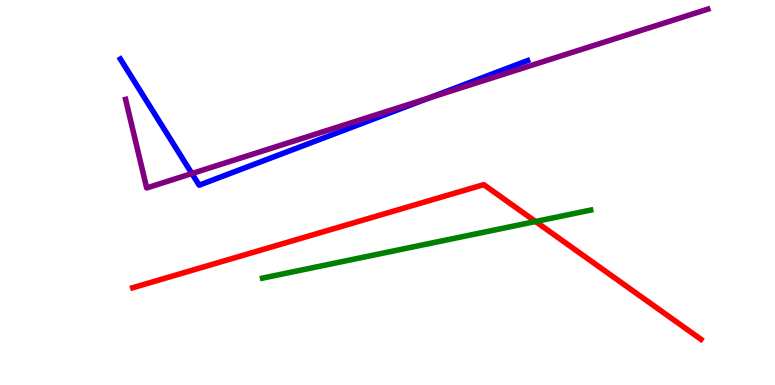[{'lines': ['blue', 'red'], 'intersections': []}, {'lines': ['green', 'red'], 'intersections': [{'x': 6.91, 'y': 4.25}]}, {'lines': ['purple', 'red'], 'intersections': []}, {'lines': ['blue', 'green'], 'intersections': []}, {'lines': ['blue', 'purple'], 'intersections': [{'x': 2.48, 'y': 5.49}, {'x': 5.53, 'y': 7.45}]}, {'lines': ['green', 'purple'], 'intersections': []}]